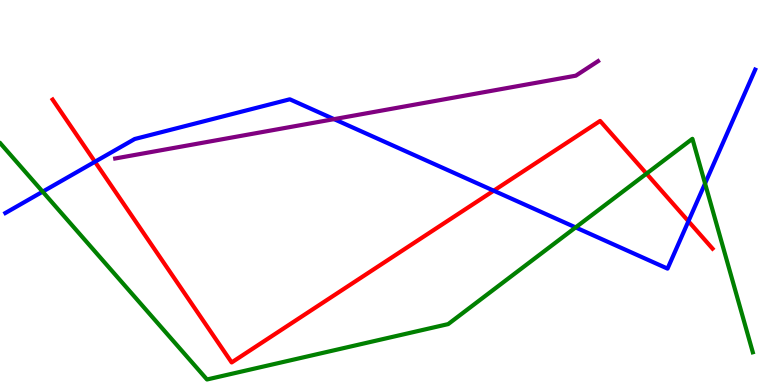[{'lines': ['blue', 'red'], 'intersections': [{'x': 1.23, 'y': 5.8}, {'x': 6.37, 'y': 5.05}, {'x': 8.88, 'y': 4.25}]}, {'lines': ['green', 'red'], 'intersections': [{'x': 8.34, 'y': 5.49}]}, {'lines': ['purple', 'red'], 'intersections': []}, {'lines': ['blue', 'green'], 'intersections': [{'x': 0.55, 'y': 5.02}, {'x': 7.43, 'y': 4.09}, {'x': 9.1, 'y': 5.23}]}, {'lines': ['blue', 'purple'], 'intersections': [{'x': 4.31, 'y': 6.91}]}, {'lines': ['green', 'purple'], 'intersections': []}]